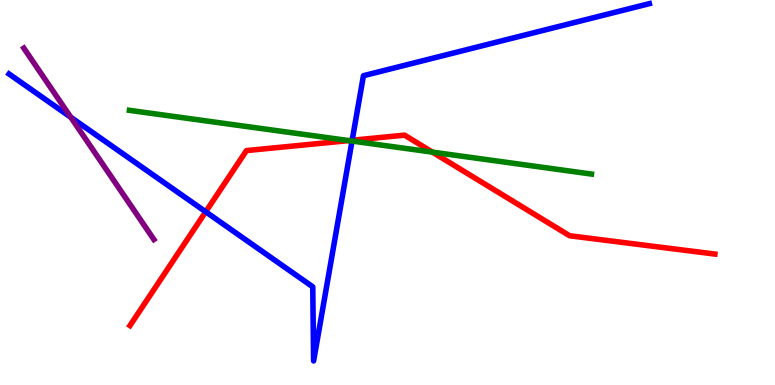[{'lines': ['blue', 'red'], 'intersections': [{'x': 2.65, 'y': 4.5}, {'x': 4.54, 'y': 6.36}]}, {'lines': ['green', 'red'], 'intersections': [{'x': 4.5, 'y': 6.35}, {'x': 5.58, 'y': 6.05}]}, {'lines': ['purple', 'red'], 'intersections': []}, {'lines': ['blue', 'green'], 'intersections': [{'x': 4.54, 'y': 6.34}]}, {'lines': ['blue', 'purple'], 'intersections': [{'x': 0.914, 'y': 6.95}]}, {'lines': ['green', 'purple'], 'intersections': []}]